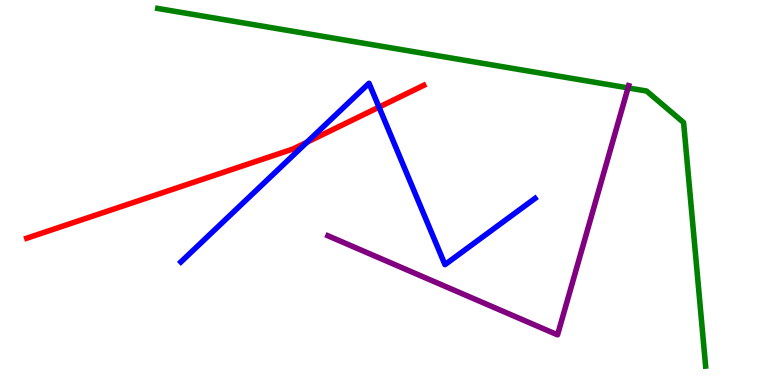[{'lines': ['blue', 'red'], 'intersections': [{'x': 3.96, 'y': 6.31}, {'x': 4.89, 'y': 7.22}]}, {'lines': ['green', 'red'], 'intersections': []}, {'lines': ['purple', 'red'], 'intersections': []}, {'lines': ['blue', 'green'], 'intersections': []}, {'lines': ['blue', 'purple'], 'intersections': []}, {'lines': ['green', 'purple'], 'intersections': [{'x': 8.1, 'y': 7.72}]}]